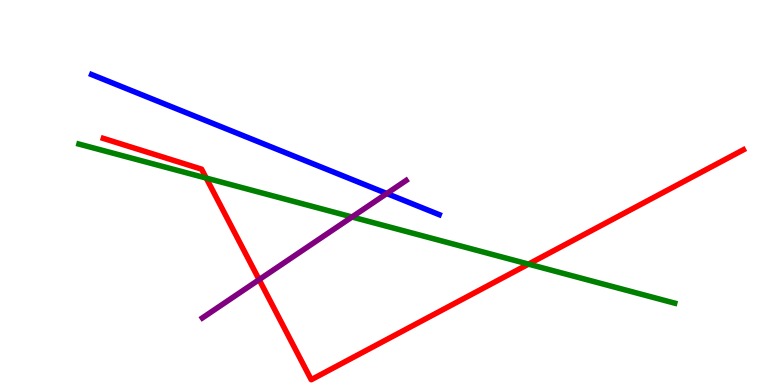[{'lines': ['blue', 'red'], 'intersections': []}, {'lines': ['green', 'red'], 'intersections': [{'x': 2.66, 'y': 5.38}, {'x': 6.82, 'y': 3.14}]}, {'lines': ['purple', 'red'], 'intersections': [{'x': 3.34, 'y': 2.74}]}, {'lines': ['blue', 'green'], 'intersections': []}, {'lines': ['blue', 'purple'], 'intersections': [{'x': 4.99, 'y': 4.97}]}, {'lines': ['green', 'purple'], 'intersections': [{'x': 4.54, 'y': 4.36}]}]